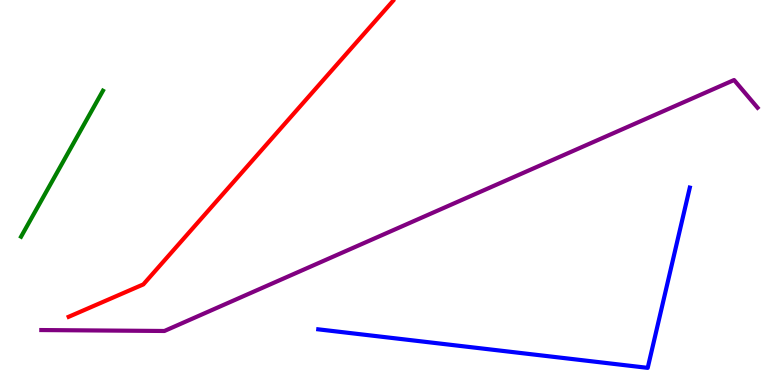[{'lines': ['blue', 'red'], 'intersections': []}, {'lines': ['green', 'red'], 'intersections': []}, {'lines': ['purple', 'red'], 'intersections': []}, {'lines': ['blue', 'green'], 'intersections': []}, {'lines': ['blue', 'purple'], 'intersections': []}, {'lines': ['green', 'purple'], 'intersections': []}]